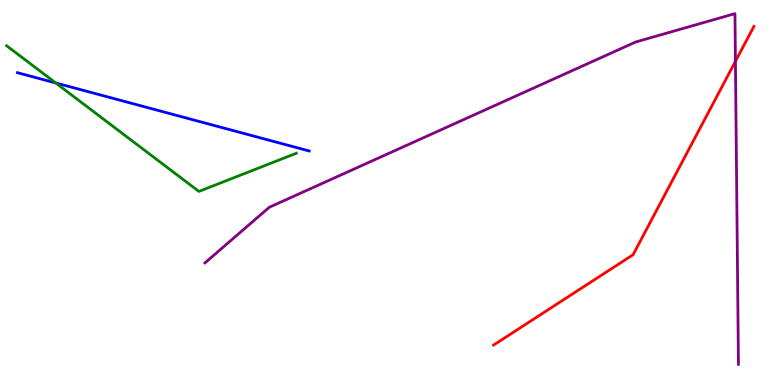[{'lines': ['blue', 'red'], 'intersections': []}, {'lines': ['green', 'red'], 'intersections': []}, {'lines': ['purple', 'red'], 'intersections': [{'x': 9.49, 'y': 8.41}]}, {'lines': ['blue', 'green'], 'intersections': [{'x': 0.719, 'y': 7.85}]}, {'lines': ['blue', 'purple'], 'intersections': []}, {'lines': ['green', 'purple'], 'intersections': []}]